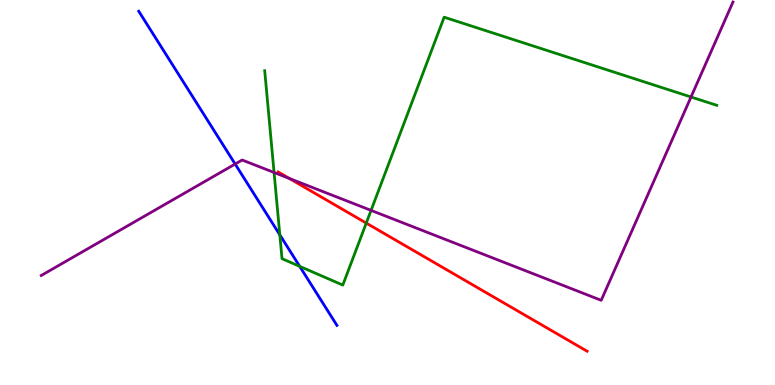[{'lines': ['blue', 'red'], 'intersections': []}, {'lines': ['green', 'red'], 'intersections': [{'x': 4.73, 'y': 4.21}]}, {'lines': ['purple', 'red'], 'intersections': [{'x': 3.73, 'y': 5.37}]}, {'lines': ['blue', 'green'], 'intersections': [{'x': 3.61, 'y': 3.9}, {'x': 3.87, 'y': 3.08}]}, {'lines': ['blue', 'purple'], 'intersections': [{'x': 3.03, 'y': 5.74}]}, {'lines': ['green', 'purple'], 'intersections': [{'x': 3.54, 'y': 5.52}, {'x': 4.79, 'y': 4.54}, {'x': 8.92, 'y': 7.48}]}]